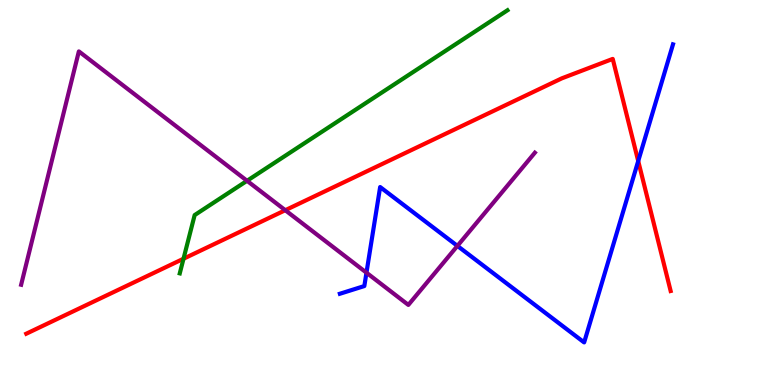[{'lines': ['blue', 'red'], 'intersections': [{'x': 8.24, 'y': 5.82}]}, {'lines': ['green', 'red'], 'intersections': [{'x': 2.37, 'y': 3.28}]}, {'lines': ['purple', 'red'], 'intersections': [{'x': 3.68, 'y': 4.54}]}, {'lines': ['blue', 'green'], 'intersections': []}, {'lines': ['blue', 'purple'], 'intersections': [{'x': 4.73, 'y': 2.92}, {'x': 5.9, 'y': 3.61}]}, {'lines': ['green', 'purple'], 'intersections': [{'x': 3.19, 'y': 5.3}]}]